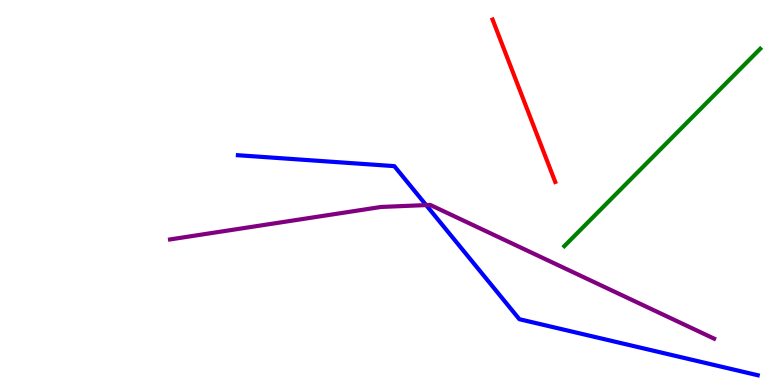[{'lines': ['blue', 'red'], 'intersections': []}, {'lines': ['green', 'red'], 'intersections': []}, {'lines': ['purple', 'red'], 'intersections': []}, {'lines': ['blue', 'green'], 'intersections': []}, {'lines': ['blue', 'purple'], 'intersections': [{'x': 5.5, 'y': 4.67}]}, {'lines': ['green', 'purple'], 'intersections': []}]